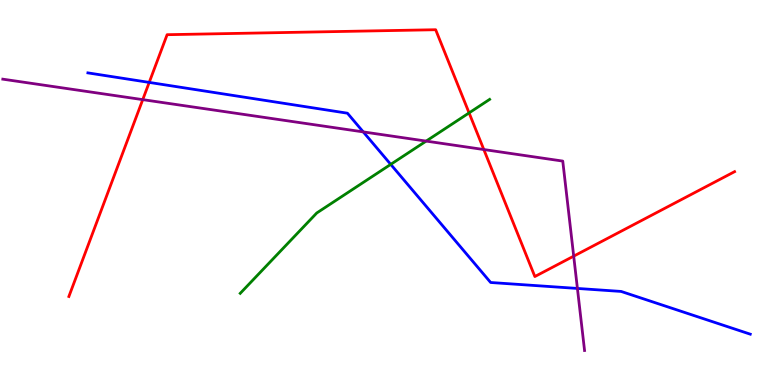[{'lines': ['blue', 'red'], 'intersections': [{'x': 1.93, 'y': 7.86}]}, {'lines': ['green', 'red'], 'intersections': [{'x': 6.05, 'y': 7.07}]}, {'lines': ['purple', 'red'], 'intersections': [{'x': 1.84, 'y': 7.41}, {'x': 6.24, 'y': 6.12}, {'x': 7.4, 'y': 3.35}]}, {'lines': ['blue', 'green'], 'intersections': [{'x': 5.04, 'y': 5.73}]}, {'lines': ['blue', 'purple'], 'intersections': [{'x': 4.69, 'y': 6.57}, {'x': 7.45, 'y': 2.51}]}, {'lines': ['green', 'purple'], 'intersections': [{'x': 5.5, 'y': 6.34}]}]